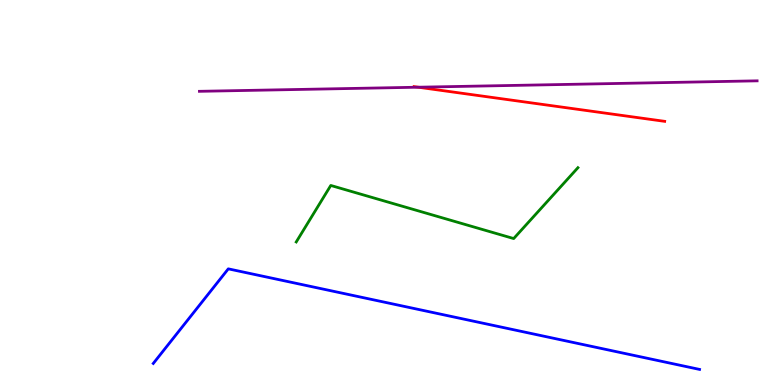[{'lines': ['blue', 'red'], 'intersections': []}, {'lines': ['green', 'red'], 'intersections': []}, {'lines': ['purple', 'red'], 'intersections': [{'x': 5.4, 'y': 7.73}]}, {'lines': ['blue', 'green'], 'intersections': []}, {'lines': ['blue', 'purple'], 'intersections': []}, {'lines': ['green', 'purple'], 'intersections': []}]